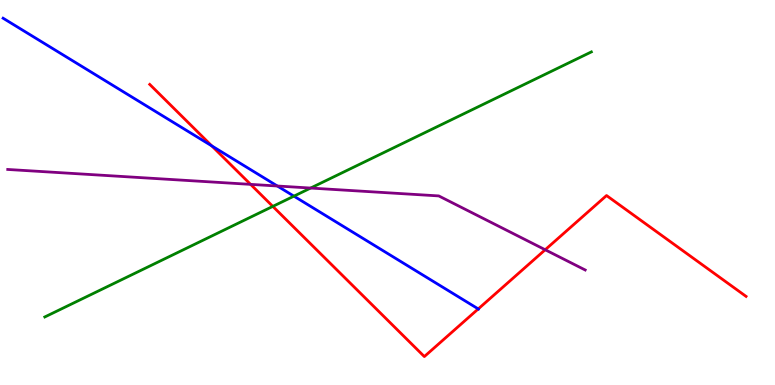[{'lines': ['blue', 'red'], 'intersections': [{'x': 2.73, 'y': 6.21}, {'x': 6.17, 'y': 1.98}]}, {'lines': ['green', 'red'], 'intersections': [{'x': 3.52, 'y': 4.64}]}, {'lines': ['purple', 'red'], 'intersections': [{'x': 3.23, 'y': 5.21}, {'x': 7.03, 'y': 3.51}]}, {'lines': ['blue', 'green'], 'intersections': [{'x': 3.79, 'y': 4.91}]}, {'lines': ['blue', 'purple'], 'intersections': [{'x': 3.58, 'y': 5.17}]}, {'lines': ['green', 'purple'], 'intersections': [{'x': 4.01, 'y': 5.12}]}]